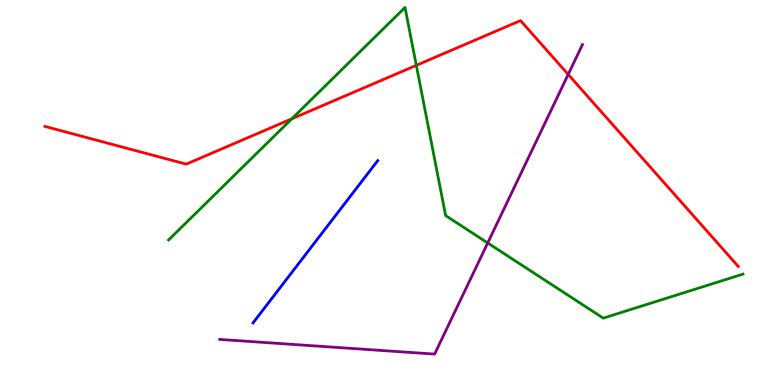[{'lines': ['blue', 'red'], 'intersections': []}, {'lines': ['green', 'red'], 'intersections': [{'x': 3.77, 'y': 6.91}, {'x': 5.37, 'y': 8.3}]}, {'lines': ['purple', 'red'], 'intersections': [{'x': 7.33, 'y': 8.07}]}, {'lines': ['blue', 'green'], 'intersections': []}, {'lines': ['blue', 'purple'], 'intersections': []}, {'lines': ['green', 'purple'], 'intersections': [{'x': 6.29, 'y': 3.69}]}]